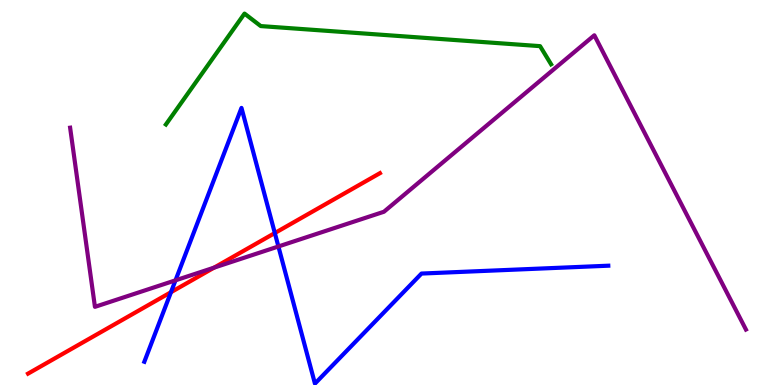[{'lines': ['blue', 'red'], 'intersections': [{'x': 2.21, 'y': 2.41}, {'x': 3.55, 'y': 3.95}]}, {'lines': ['green', 'red'], 'intersections': []}, {'lines': ['purple', 'red'], 'intersections': [{'x': 2.76, 'y': 3.05}]}, {'lines': ['blue', 'green'], 'intersections': []}, {'lines': ['blue', 'purple'], 'intersections': [{'x': 2.26, 'y': 2.72}, {'x': 3.59, 'y': 3.6}]}, {'lines': ['green', 'purple'], 'intersections': []}]